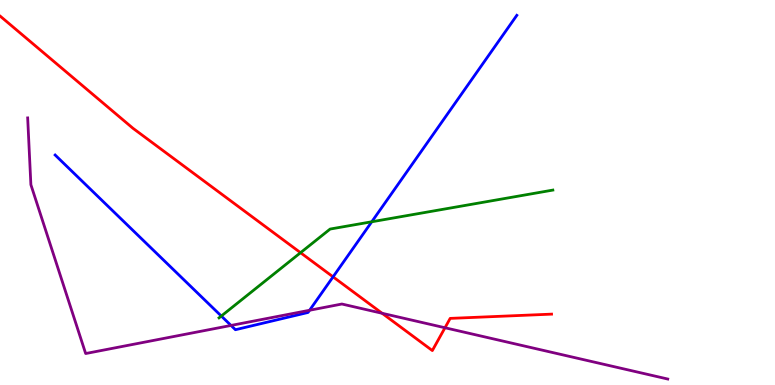[{'lines': ['blue', 'red'], 'intersections': [{'x': 4.3, 'y': 2.81}]}, {'lines': ['green', 'red'], 'intersections': [{'x': 3.88, 'y': 3.44}]}, {'lines': ['purple', 'red'], 'intersections': [{'x': 4.93, 'y': 1.86}, {'x': 5.74, 'y': 1.49}]}, {'lines': ['blue', 'green'], 'intersections': [{'x': 2.86, 'y': 1.79}, {'x': 4.8, 'y': 4.24}]}, {'lines': ['blue', 'purple'], 'intersections': [{'x': 2.98, 'y': 1.55}, {'x': 3.99, 'y': 1.94}]}, {'lines': ['green', 'purple'], 'intersections': []}]